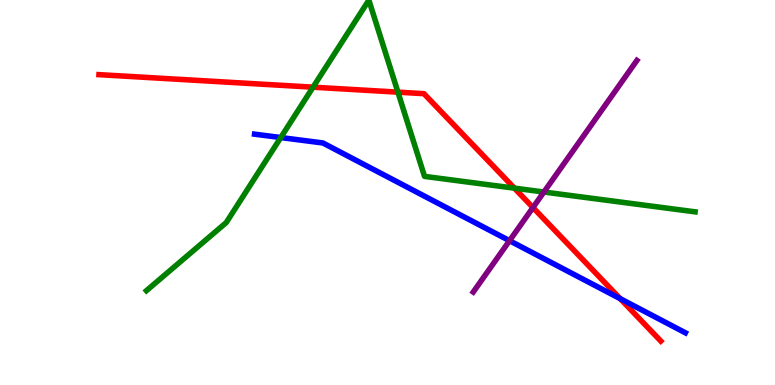[{'lines': ['blue', 'red'], 'intersections': [{'x': 8.0, 'y': 2.24}]}, {'lines': ['green', 'red'], 'intersections': [{'x': 4.04, 'y': 7.74}, {'x': 5.13, 'y': 7.61}, {'x': 6.64, 'y': 5.11}]}, {'lines': ['purple', 'red'], 'intersections': [{'x': 6.88, 'y': 4.61}]}, {'lines': ['blue', 'green'], 'intersections': [{'x': 3.62, 'y': 6.43}]}, {'lines': ['blue', 'purple'], 'intersections': [{'x': 6.57, 'y': 3.75}]}, {'lines': ['green', 'purple'], 'intersections': [{'x': 7.02, 'y': 5.01}]}]